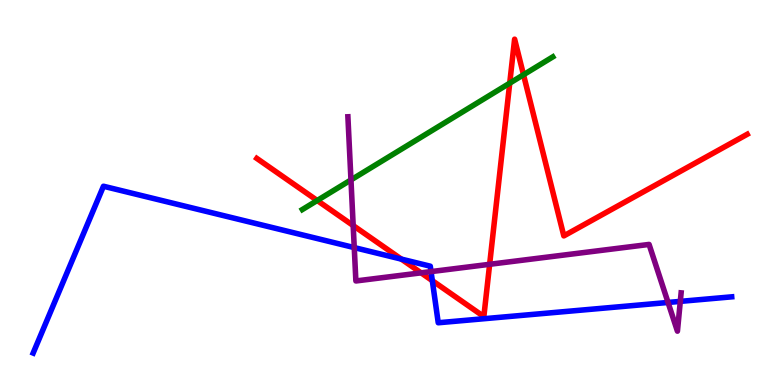[{'lines': ['blue', 'red'], 'intersections': [{'x': 5.18, 'y': 3.27}, {'x': 5.58, 'y': 2.71}]}, {'lines': ['green', 'red'], 'intersections': [{'x': 4.09, 'y': 4.79}, {'x': 6.58, 'y': 7.84}, {'x': 6.75, 'y': 8.06}]}, {'lines': ['purple', 'red'], 'intersections': [{'x': 4.56, 'y': 4.14}, {'x': 5.43, 'y': 2.91}, {'x': 6.32, 'y': 3.14}]}, {'lines': ['blue', 'green'], 'intersections': []}, {'lines': ['blue', 'purple'], 'intersections': [{'x': 4.57, 'y': 3.57}, {'x': 5.56, 'y': 2.95}, {'x': 8.62, 'y': 2.14}, {'x': 8.78, 'y': 2.17}]}, {'lines': ['green', 'purple'], 'intersections': [{'x': 4.53, 'y': 5.33}]}]